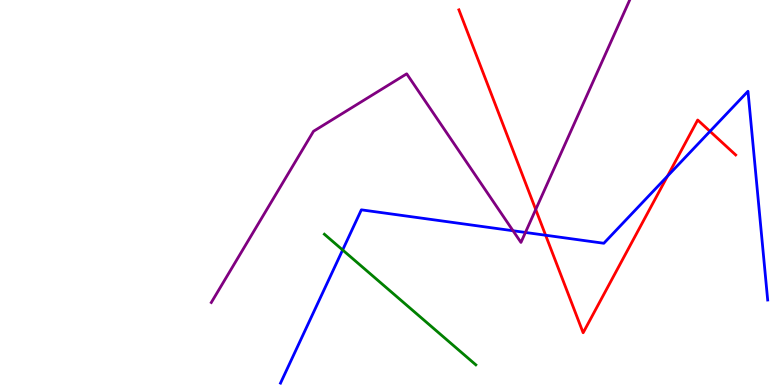[{'lines': ['blue', 'red'], 'intersections': [{'x': 7.04, 'y': 3.89}, {'x': 8.61, 'y': 5.42}, {'x': 9.16, 'y': 6.59}]}, {'lines': ['green', 'red'], 'intersections': []}, {'lines': ['purple', 'red'], 'intersections': [{'x': 6.91, 'y': 4.56}]}, {'lines': ['blue', 'green'], 'intersections': [{'x': 4.42, 'y': 3.51}]}, {'lines': ['blue', 'purple'], 'intersections': [{'x': 6.62, 'y': 4.01}, {'x': 6.78, 'y': 3.96}]}, {'lines': ['green', 'purple'], 'intersections': []}]